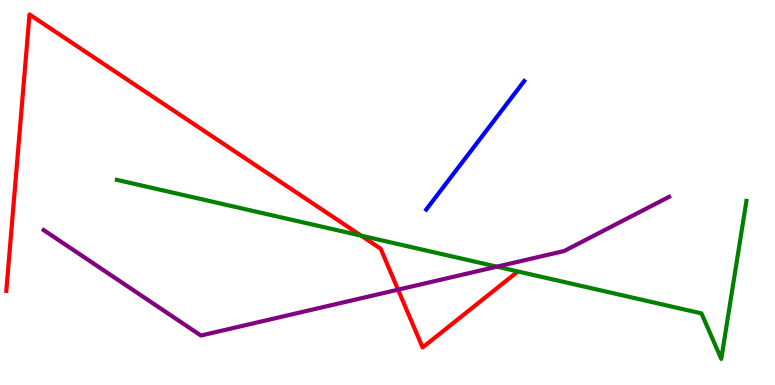[{'lines': ['blue', 'red'], 'intersections': []}, {'lines': ['green', 'red'], 'intersections': [{'x': 4.66, 'y': 3.88}]}, {'lines': ['purple', 'red'], 'intersections': [{'x': 5.14, 'y': 2.48}]}, {'lines': ['blue', 'green'], 'intersections': []}, {'lines': ['blue', 'purple'], 'intersections': []}, {'lines': ['green', 'purple'], 'intersections': [{'x': 6.41, 'y': 3.07}]}]